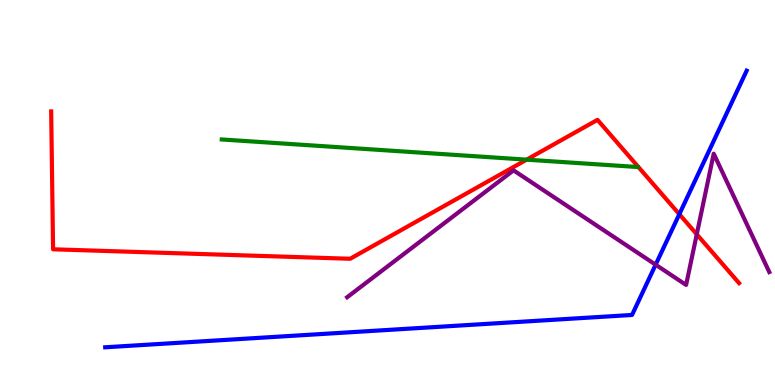[{'lines': ['blue', 'red'], 'intersections': [{'x': 8.77, 'y': 4.44}]}, {'lines': ['green', 'red'], 'intersections': [{'x': 6.8, 'y': 5.85}]}, {'lines': ['purple', 'red'], 'intersections': [{'x': 8.99, 'y': 3.91}]}, {'lines': ['blue', 'green'], 'intersections': []}, {'lines': ['blue', 'purple'], 'intersections': [{'x': 8.46, 'y': 3.12}]}, {'lines': ['green', 'purple'], 'intersections': []}]